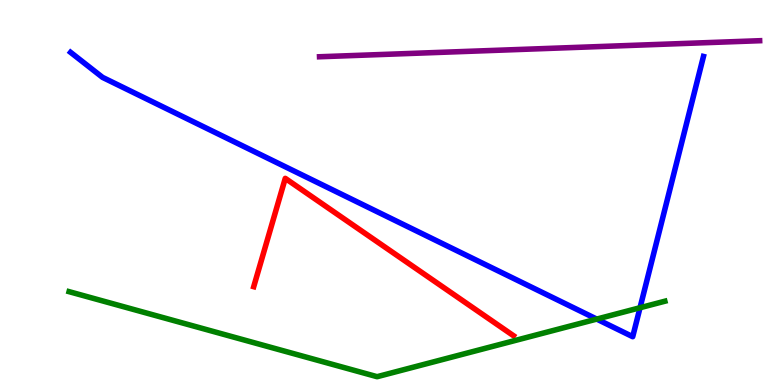[{'lines': ['blue', 'red'], 'intersections': []}, {'lines': ['green', 'red'], 'intersections': []}, {'lines': ['purple', 'red'], 'intersections': []}, {'lines': ['blue', 'green'], 'intersections': [{'x': 7.7, 'y': 1.71}, {'x': 8.26, 'y': 2.01}]}, {'lines': ['blue', 'purple'], 'intersections': []}, {'lines': ['green', 'purple'], 'intersections': []}]